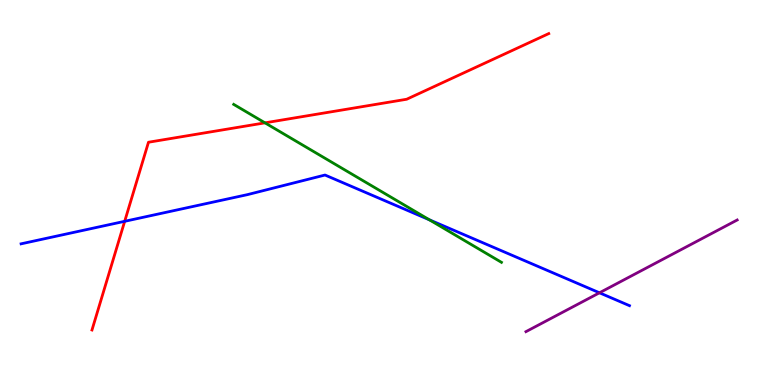[{'lines': ['blue', 'red'], 'intersections': [{'x': 1.61, 'y': 4.25}]}, {'lines': ['green', 'red'], 'intersections': [{'x': 3.42, 'y': 6.81}]}, {'lines': ['purple', 'red'], 'intersections': []}, {'lines': ['blue', 'green'], 'intersections': [{'x': 5.54, 'y': 4.29}]}, {'lines': ['blue', 'purple'], 'intersections': [{'x': 7.74, 'y': 2.4}]}, {'lines': ['green', 'purple'], 'intersections': []}]